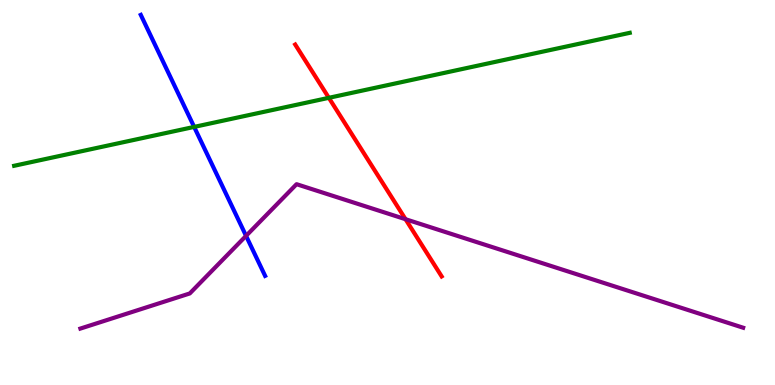[{'lines': ['blue', 'red'], 'intersections': []}, {'lines': ['green', 'red'], 'intersections': [{'x': 4.24, 'y': 7.46}]}, {'lines': ['purple', 'red'], 'intersections': [{'x': 5.23, 'y': 4.31}]}, {'lines': ['blue', 'green'], 'intersections': [{'x': 2.51, 'y': 6.7}]}, {'lines': ['blue', 'purple'], 'intersections': [{'x': 3.17, 'y': 3.87}]}, {'lines': ['green', 'purple'], 'intersections': []}]